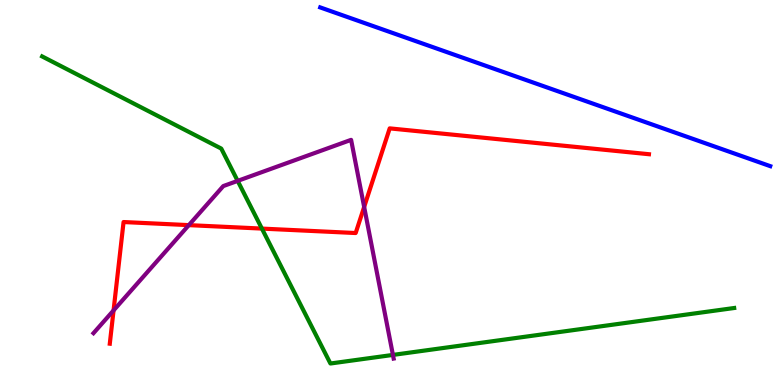[{'lines': ['blue', 'red'], 'intersections': []}, {'lines': ['green', 'red'], 'intersections': [{'x': 3.38, 'y': 4.06}]}, {'lines': ['purple', 'red'], 'intersections': [{'x': 1.47, 'y': 1.94}, {'x': 2.44, 'y': 4.15}, {'x': 4.7, 'y': 4.62}]}, {'lines': ['blue', 'green'], 'intersections': []}, {'lines': ['blue', 'purple'], 'intersections': []}, {'lines': ['green', 'purple'], 'intersections': [{'x': 3.07, 'y': 5.3}, {'x': 5.07, 'y': 0.781}]}]